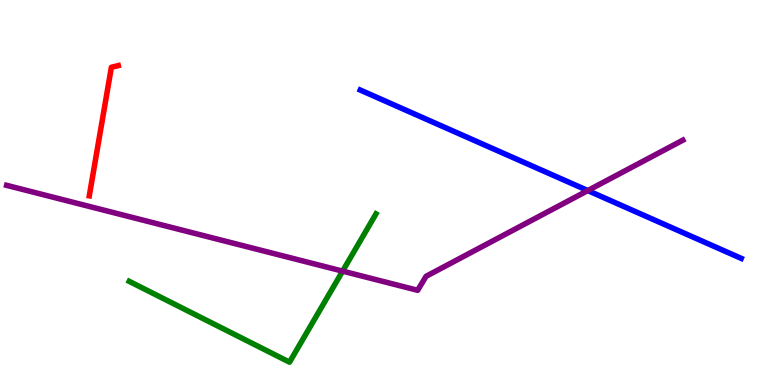[{'lines': ['blue', 'red'], 'intersections': []}, {'lines': ['green', 'red'], 'intersections': []}, {'lines': ['purple', 'red'], 'intersections': []}, {'lines': ['blue', 'green'], 'intersections': []}, {'lines': ['blue', 'purple'], 'intersections': [{'x': 7.58, 'y': 5.05}]}, {'lines': ['green', 'purple'], 'intersections': [{'x': 4.42, 'y': 2.96}]}]